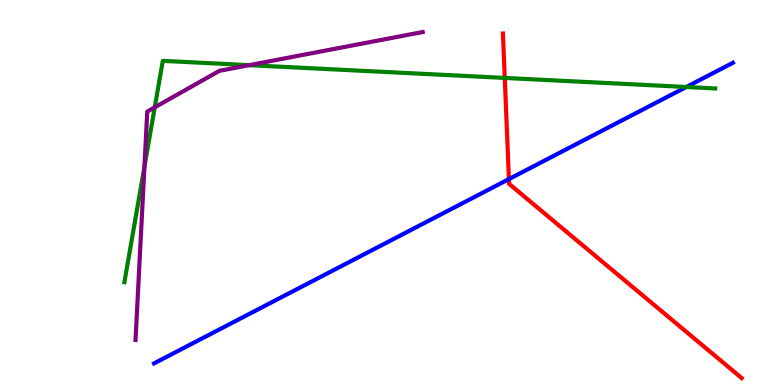[{'lines': ['blue', 'red'], 'intersections': [{'x': 6.57, 'y': 5.35}]}, {'lines': ['green', 'red'], 'intersections': [{'x': 6.51, 'y': 7.98}]}, {'lines': ['purple', 'red'], 'intersections': []}, {'lines': ['blue', 'green'], 'intersections': [{'x': 8.86, 'y': 7.74}]}, {'lines': ['blue', 'purple'], 'intersections': []}, {'lines': ['green', 'purple'], 'intersections': [{'x': 1.86, 'y': 5.67}, {'x': 2.0, 'y': 7.21}, {'x': 3.21, 'y': 8.31}]}]